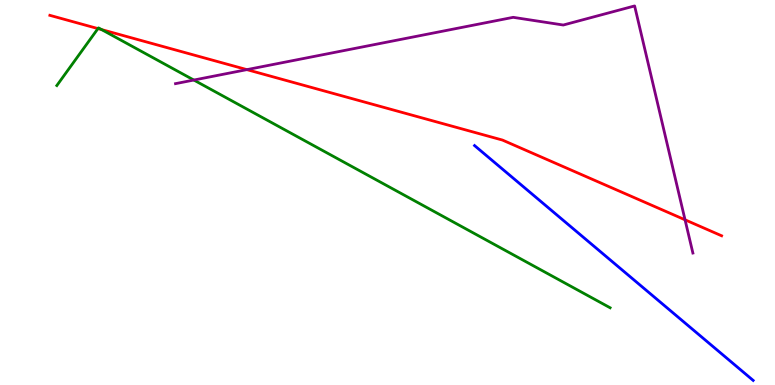[{'lines': ['blue', 'red'], 'intersections': []}, {'lines': ['green', 'red'], 'intersections': [{'x': 1.26, 'y': 9.26}, {'x': 1.31, 'y': 9.23}]}, {'lines': ['purple', 'red'], 'intersections': [{'x': 3.19, 'y': 8.19}, {'x': 8.84, 'y': 4.29}]}, {'lines': ['blue', 'green'], 'intersections': []}, {'lines': ['blue', 'purple'], 'intersections': []}, {'lines': ['green', 'purple'], 'intersections': [{'x': 2.5, 'y': 7.92}]}]